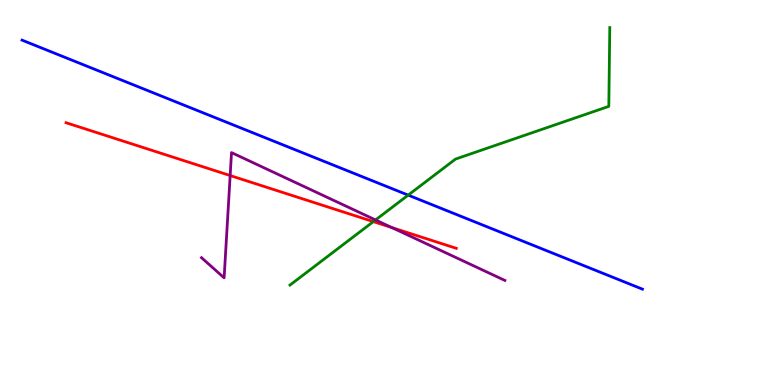[{'lines': ['blue', 'red'], 'intersections': []}, {'lines': ['green', 'red'], 'intersections': [{'x': 4.82, 'y': 4.24}]}, {'lines': ['purple', 'red'], 'intersections': [{'x': 2.97, 'y': 5.44}, {'x': 5.06, 'y': 4.09}]}, {'lines': ['blue', 'green'], 'intersections': [{'x': 5.27, 'y': 4.93}]}, {'lines': ['blue', 'purple'], 'intersections': []}, {'lines': ['green', 'purple'], 'intersections': [{'x': 4.85, 'y': 4.29}]}]